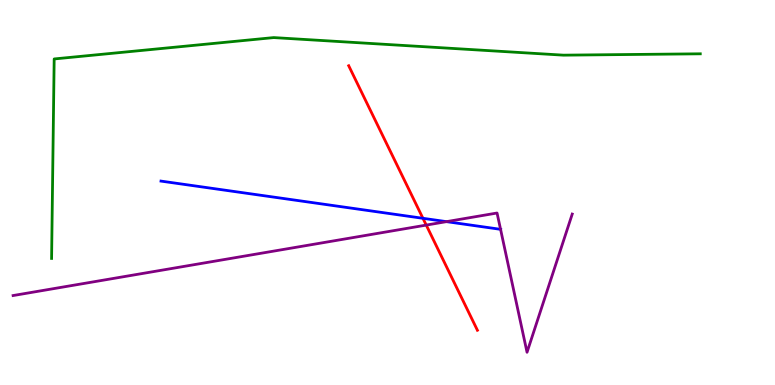[{'lines': ['blue', 'red'], 'intersections': [{'x': 5.46, 'y': 4.33}]}, {'lines': ['green', 'red'], 'intersections': []}, {'lines': ['purple', 'red'], 'intersections': [{'x': 5.5, 'y': 4.15}]}, {'lines': ['blue', 'green'], 'intersections': []}, {'lines': ['blue', 'purple'], 'intersections': [{'x': 5.76, 'y': 4.24}, {'x': 6.46, 'y': 4.04}]}, {'lines': ['green', 'purple'], 'intersections': []}]